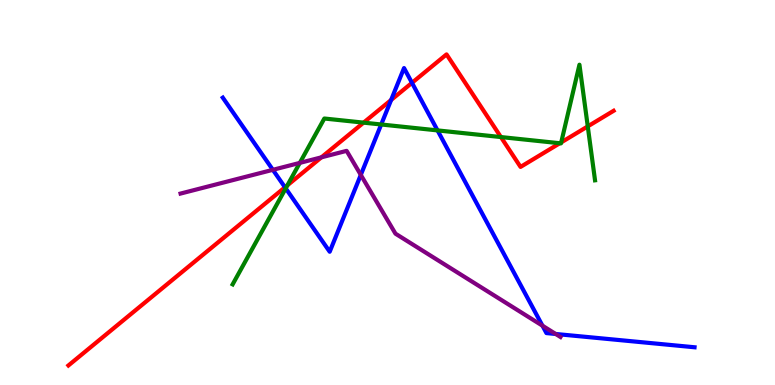[{'lines': ['blue', 'red'], 'intersections': [{'x': 3.68, 'y': 5.14}, {'x': 5.05, 'y': 7.4}, {'x': 5.32, 'y': 7.85}]}, {'lines': ['green', 'red'], 'intersections': [{'x': 3.71, 'y': 5.19}, {'x': 4.69, 'y': 6.81}, {'x': 6.46, 'y': 6.44}, {'x': 7.22, 'y': 6.28}, {'x': 7.24, 'y': 6.3}, {'x': 7.58, 'y': 6.72}]}, {'lines': ['purple', 'red'], 'intersections': [{'x': 4.15, 'y': 5.91}]}, {'lines': ['blue', 'green'], 'intersections': [{'x': 3.69, 'y': 5.11}, {'x': 4.92, 'y': 6.77}, {'x': 5.65, 'y': 6.61}]}, {'lines': ['blue', 'purple'], 'intersections': [{'x': 3.52, 'y': 5.59}, {'x': 4.66, 'y': 5.46}, {'x': 7.0, 'y': 1.54}, {'x': 7.17, 'y': 1.33}]}, {'lines': ['green', 'purple'], 'intersections': [{'x': 3.87, 'y': 5.77}]}]